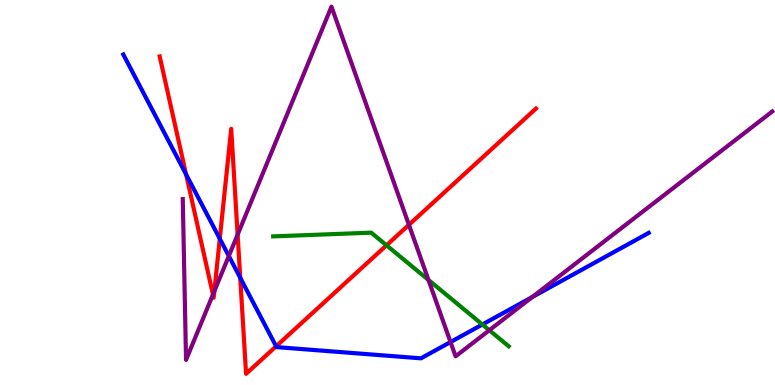[{'lines': ['blue', 'red'], 'intersections': [{'x': 2.4, 'y': 5.47}, {'x': 2.84, 'y': 3.8}, {'x': 3.1, 'y': 2.78}, {'x': 3.56, 'y': 1.01}]}, {'lines': ['green', 'red'], 'intersections': [{'x': 4.99, 'y': 3.63}]}, {'lines': ['purple', 'red'], 'intersections': [{'x': 2.75, 'y': 2.35}, {'x': 2.77, 'y': 2.44}, {'x': 3.07, 'y': 3.91}, {'x': 5.28, 'y': 4.16}]}, {'lines': ['blue', 'green'], 'intersections': [{'x': 6.22, 'y': 1.57}]}, {'lines': ['blue', 'purple'], 'intersections': [{'x': 2.95, 'y': 3.35}, {'x': 5.81, 'y': 1.12}, {'x': 6.87, 'y': 2.28}]}, {'lines': ['green', 'purple'], 'intersections': [{'x': 5.53, 'y': 2.73}, {'x': 6.31, 'y': 1.42}]}]